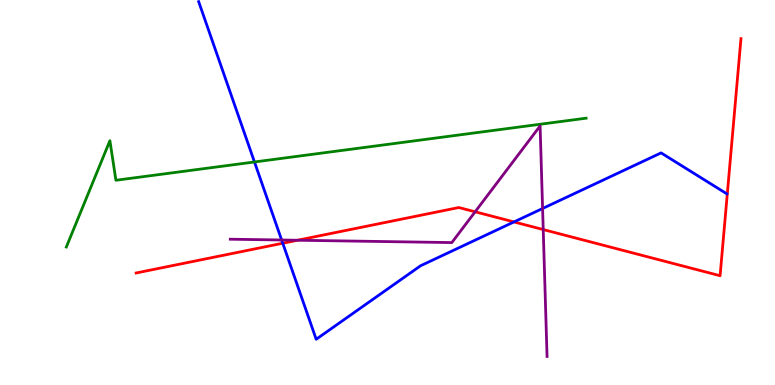[{'lines': ['blue', 'red'], 'intersections': [{'x': 3.65, 'y': 3.68}, {'x': 6.63, 'y': 4.24}]}, {'lines': ['green', 'red'], 'intersections': []}, {'lines': ['purple', 'red'], 'intersections': [{'x': 3.84, 'y': 3.76}, {'x': 6.13, 'y': 4.5}, {'x': 7.01, 'y': 4.04}]}, {'lines': ['blue', 'green'], 'intersections': [{'x': 3.28, 'y': 5.79}]}, {'lines': ['blue', 'purple'], 'intersections': [{'x': 3.63, 'y': 3.77}, {'x': 7.0, 'y': 4.58}]}, {'lines': ['green', 'purple'], 'intersections': []}]